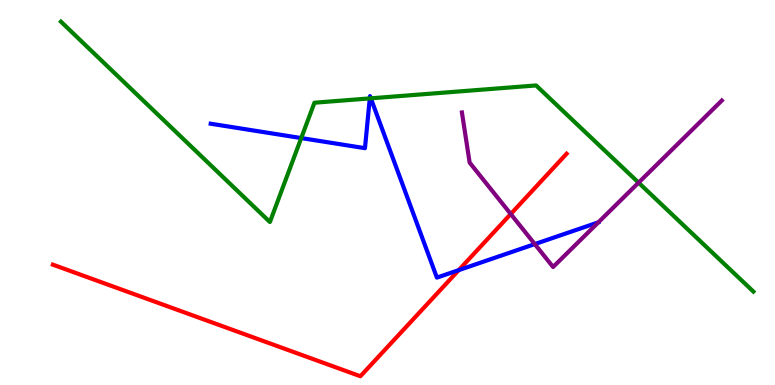[{'lines': ['blue', 'red'], 'intersections': [{'x': 5.92, 'y': 2.98}]}, {'lines': ['green', 'red'], 'intersections': []}, {'lines': ['purple', 'red'], 'intersections': [{'x': 6.59, 'y': 4.44}]}, {'lines': ['blue', 'green'], 'intersections': [{'x': 3.89, 'y': 6.41}, {'x': 4.77, 'y': 7.44}, {'x': 4.78, 'y': 7.45}]}, {'lines': ['blue', 'purple'], 'intersections': [{'x': 6.9, 'y': 3.66}]}, {'lines': ['green', 'purple'], 'intersections': [{'x': 8.24, 'y': 5.26}]}]